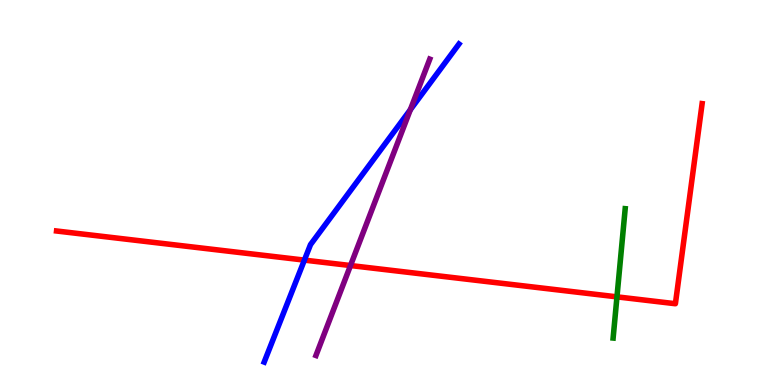[{'lines': ['blue', 'red'], 'intersections': [{'x': 3.93, 'y': 3.24}]}, {'lines': ['green', 'red'], 'intersections': [{'x': 7.96, 'y': 2.29}]}, {'lines': ['purple', 'red'], 'intersections': [{'x': 4.52, 'y': 3.1}]}, {'lines': ['blue', 'green'], 'intersections': []}, {'lines': ['blue', 'purple'], 'intersections': [{'x': 5.29, 'y': 7.15}]}, {'lines': ['green', 'purple'], 'intersections': []}]